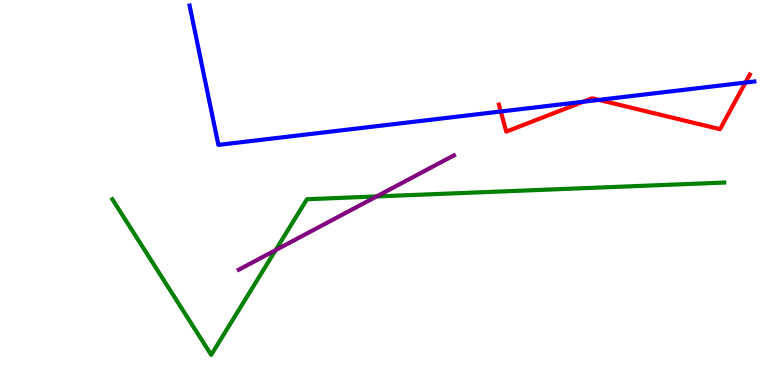[{'lines': ['blue', 'red'], 'intersections': [{'x': 6.46, 'y': 7.1}, {'x': 7.53, 'y': 7.36}, {'x': 7.73, 'y': 7.41}, {'x': 9.62, 'y': 7.86}]}, {'lines': ['green', 'red'], 'intersections': []}, {'lines': ['purple', 'red'], 'intersections': []}, {'lines': ['blue', 'green'], 'intersections': []}, {'lines': ['blue', 'purple'], 'intersections': []}, {'lines': ['green', 'purple'], 'intersections': [{'x': 3.56, 'y': 3.5}, {'x': 4.86, 'y': 4.9}]}]